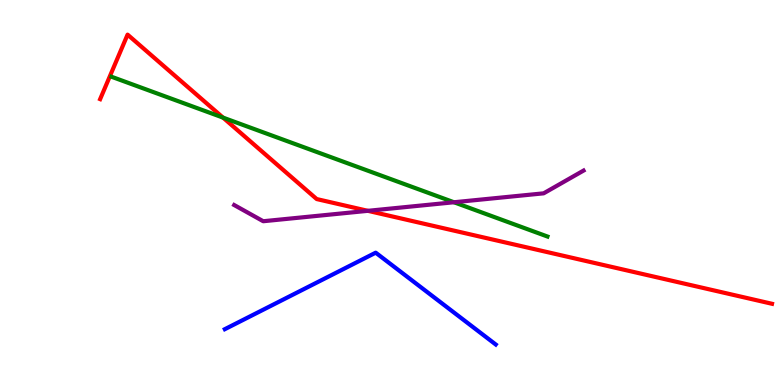[{'lines': ['blue', 'red'], 'intersections': []}, {'lines': ['green', 'red'], 'intersections': [{'x': 2.88, 'y': 6.95}]}, {'lines': ['purple', 'red'], 'intersections': [{'x': 4.75, 'y': 4.52}]}, {'lines': ['blue', 'green'], 'intersections': []}, {'lines': ['blue', 'purple'], 'intersections': []}, {'lines': ['green', 'purple'], 'intersections': [{'x': 5.86, 'y': 4.75}]}]